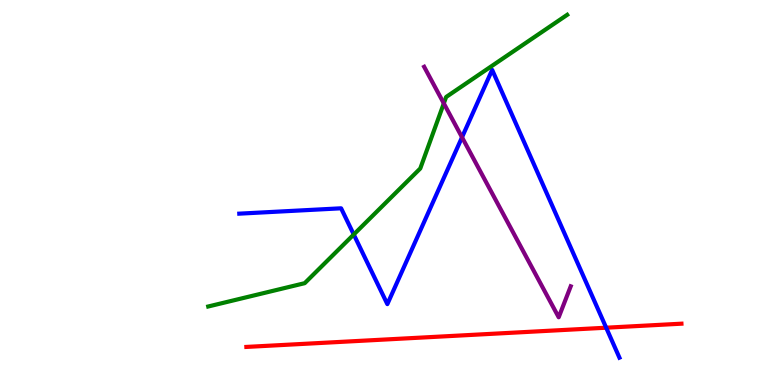[{'lines': ['blue', 'red'], 'intersections': [{'x': 7.82, 'y': 1.49}]}, {'lines': ['green', 'red'], 'intersections': []}, {'lines': ['purple', 'red'], 'intersections': []}, {'lines': ['blue', 'green'], 'intersections': [{'x': 4.56, 'y': 3.91}]}, {'lines': ['blue', 'purple'], 'intersections': [{'x': 5.96, 'y': 6.43}]}, {'lines': ['green', 'purple'], 'intersections': [{'x': 5.73, 'y': 7.31}]}]